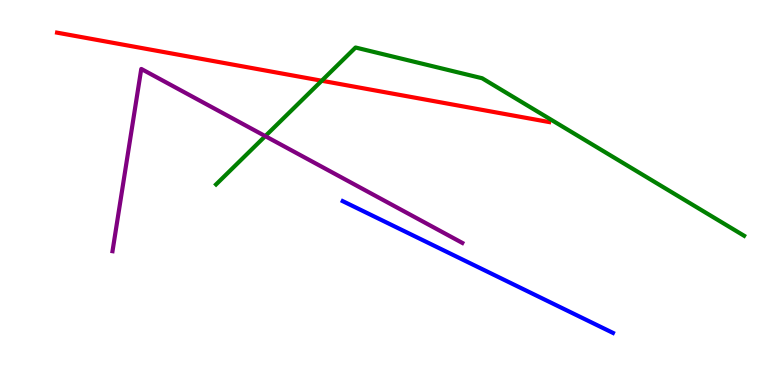[{'lines': ['blue', 'red'], 'intersections': []}, {'lines': ['green', 'red'], 'intersections': [{'x': 4.15, 'y': 7.9}]}, {'lines': ['purple', 'red'], 'intersections': []}, {'lines': ['blue', 'green'], 'intersections': []}, {'lines': ['blue', 'purple'], 'intersections': []}, {'lines': ['green', 'purple'], 'intersections': [{'x': 3.42, 'y': 6.46}]}]